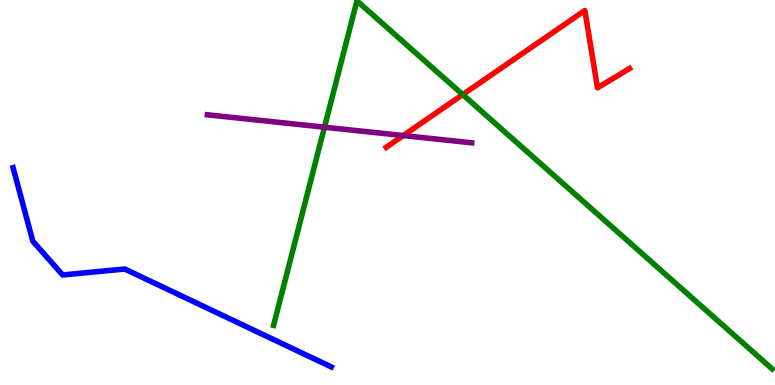[{'lines': ['blue', 'red'], 'intersections': []}, {'lines': ['green', 'red'], 'intersections': [{'x': 5.97, 'y': 7.54}]}, {'lines': ['purple', 'red'], 'intersections': [{'x': 5.2, 'y': 6.48}]}, {'lines': ['blue', 'green'], 'intersections': []}, {'lines': ['blue', 'purple'], 'intersections': []}, {'lines': ['green', 'purple'], 'intersections': [{'x': 4.19, 'y': 6.7}]}]